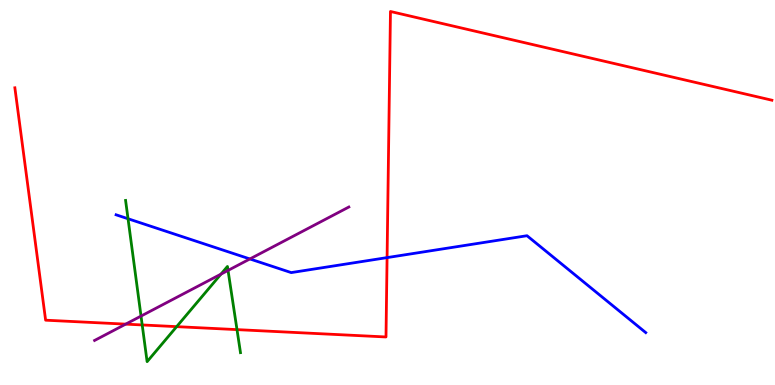[{'lines': ['blue', 'red'], 'intersections': [{'x': 4.99, 'y': 3.31}]}, {'lines': ['green', 'red'], 'intersections': [{'x': 1.83, 'y': 1.56}, {'x': 2.28, 'y': 1.52}, {'x': 3.06, 'y': 1.44}]}, {'lines': ['purple', 'red'], 'intersections': [{'x': 1.62, 'y': 1.58}]}, {'lines': ['blue', 'green'], 'intersections': [{'x': 1.65, 'y': 4.32}]}, {'lines': ['blue', 'purple'], 'intersections': [{'x': 3.22, 'y': 3.27}]}, {'lines': ['green', 'purple'], 'intersections': [{'x': 1.82, 'y': 1.79}, {'x': 2.85, 'y': 2.88}, {'x': 2.94, 'y': 2.98}]}]